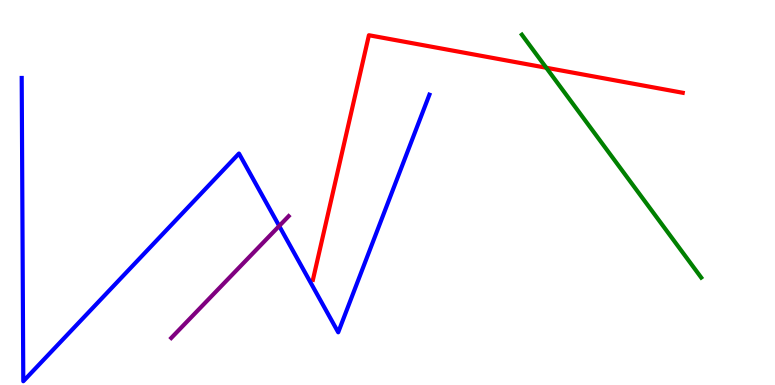[{'lines': ['blue', 'red'], 'intersections': []}, {'lines': ['green', 'red'], 'intersections': [{'x': 7.05, 'y': 8.24}]}, {'lines': ['purple', 'red'], 'intersections': []}, {'lines': ['blue', 'green'], 'intersections': []}, {'lines': ['blue', 'purple'], 'intersections': [{'x': 3.6, 'y': 4.13}]}, {'lines': ['green', 'purple'], 'intersections': []}]